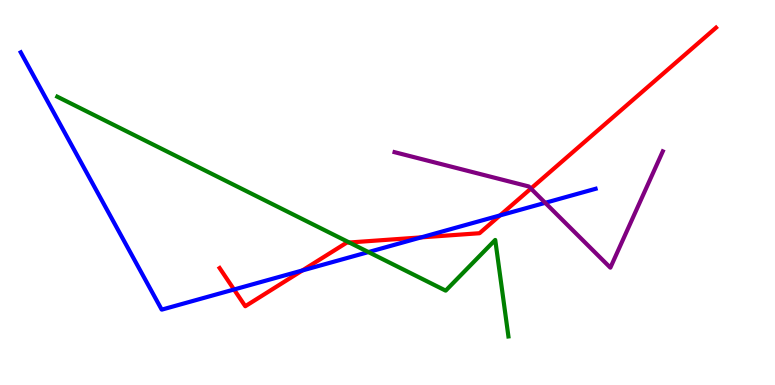[{'lines': ['blue', 'red'], 'intersections': [{'x': 3.02, 'y': 2.48}, {'x': 3.9, 'y': 2.97}, {'x': 5.43, 'y': 3.83}, {'x': 6.45, 'y': 4.4}]}, {'lines': ['green', 'red'], 'intersections': [{'x': 4.51, 'y': 3.7}]}, {'lines': ['purple', 'red'], 'intersections': [{'x': 6.85, 'y': 5.1}]}, {'lines': ['blue', 'green'], 'intersections': [{'x': 4.75, 'y': 3.45}]}, {'lines': ['blue', 'purple'], 'intersections': [{'x': 7.04, 'y': 4.73}]}, {'lines': ['green', 'purple'], 'intersections': []}]